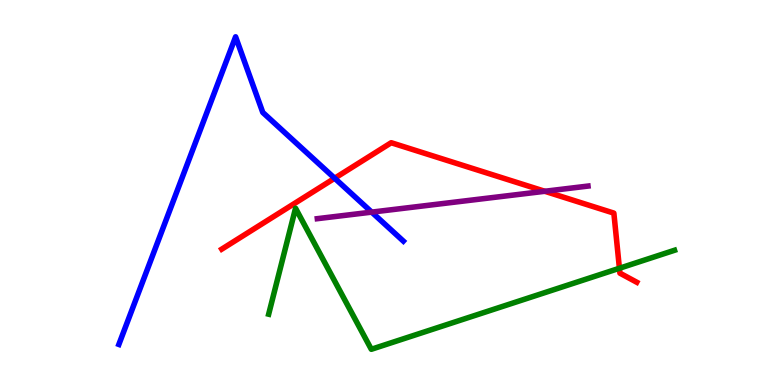[{'lines': ['blue', 'red'], 'intersections': [{'x': 4.32, 'y': 5.37}]}, {'lines': ['green', 'red'], 'intersections': [{'x': 7.99, 'y': 3.03}]}, {'lines': ['purple', 'red'], 'intersections': [{'x': 7.03, 'y': 5.03}]}, {'lines': ['blue', 'green'], 'intersections': []}, {'lines': ['blue', 'purple'], 'intersections': [{'x': 4.8, 'y': 4.49}]}, {'lines': ['green', 'purple'], 'intersections': []}]